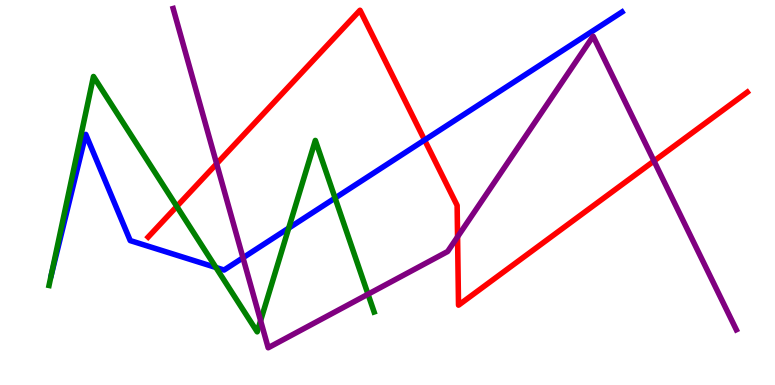[{'lines': ['blue', 'red'], 'intersections': [{'x': 5.48, 'y': 6.36}]}, {'lines': ['green', 'red'], 'intersections': [{'x': 2.28, 'y': 4.64}]}, {'lines': ['purple', 'red'], 'intersections': [{'x': 2.8, 'y': 5.75}, {'x': 5.9, 'y': 3.85}, {'x': 8.44, 'y': 5.82}]}, {'lines': ['blue', 'green'], 'intersections': [{'x': 2.79, 'y': 3.05}, {'x': 3.73, 'y': 4.07}, {'x': 4.32, 'y': 4.86}]}, {'lines': ['blue', 'purple'], 'intersections': [{'x': 3.14, 'y': 3.3}]}, {'lines': ['green', 'purple'], 'intersections': [{'x': 3.36, 'y': 1.67}, {'x': 4.75, 'y': 2.36}]}]